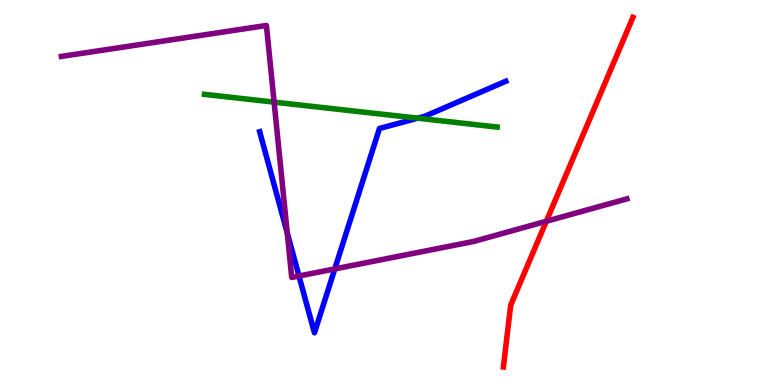[{'lines': ['blue', 'red'], 'intersections': []}, {'lines': ['green', 'red'], 'intersections': []}, {'lines': ['purple', 'red'], 'intersections': [{'x': 7.05, 'y': 4.25}]}, {'lines': ['blue', 'green'], 'intersections': [{'x': 5.39, 'y': 6.93}]}, {'lines': ['blue', 'purple'], 'intersections': [{'x': 3.71, 'y': 3.95}, {'x': 3.86, 'y': 2.83}, {'x': 4.32, 'y': 3.02}]}, {'lines': ['green', 'purple'], 'intersections': [{'x': 3.54, 'y': 7.35}]}]